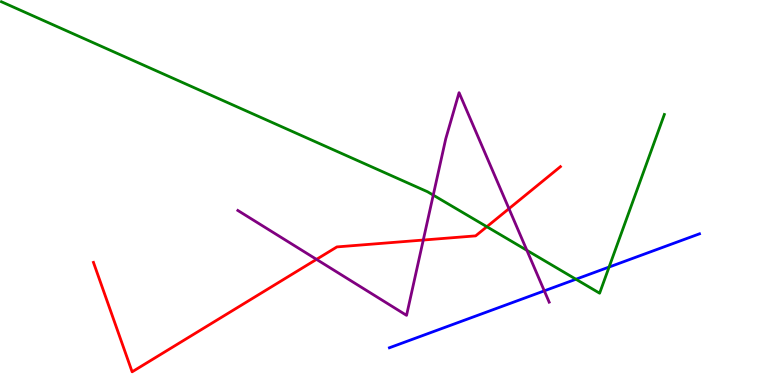[{'lines': ['blue', 'red'], 'intersections': []}, {'lines': ['green', 'red'], 'intersections': [{'x': 6.28, 'y': 4.11}]}, {'lines': ['purple', 'red'], 'intersections': [{'x': 4.08, 'y': 3.26}, {'x': 5.46, 'y': 3.77}, {'x': 6.57, 'y': 4.58}]}, {'lines': ['blue', 'green'], 'intersections': [{'x': 7.43, 'y': 2.75}, {'x': 7.86, 'y': 3.06}]}, {'lines': ['blue', 'purple'], 'intersections': [{'x': 7.02, 'y': 2.45}]}, {'lines': ['green', 'purple'], 'intersections': [{'x': 5.59, 'y': 4.93}, {'x': 6.8, 'y': 3.5}]}]